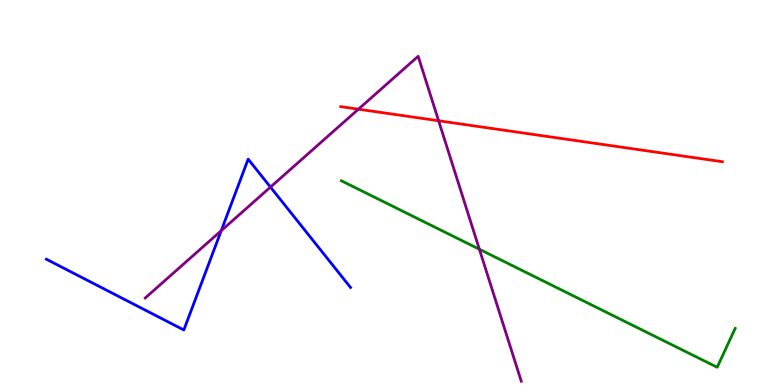[{'lines': ['blue', 'red'], 'intersections': []}, {'lines': ['green', 'red'], 'intersections': []}, {'lines': ['purple', 'red'], 'intersections': [{'x': 4.62, 'y': 7.16}, {'x': 5.66, 'y': 6.86}]}, {'lines': ['blue', 'green'], 'intersections': []}, {'lines': ['blue', 'purple'], 'intersections': [{'x': 2.85, 'y': 4.01}, {'x': 3.49, 'y': 5.14}]}, {'lines': ['green', 'purple'], 'intersections': [{'x': 6.19, 'y': 3.53}]}]